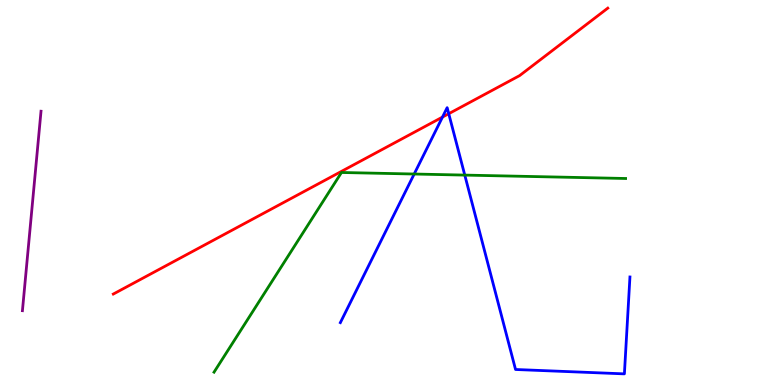[{'lines': ['blue', 'red'], 'intersections': [{'x': 5.71, 'y': 6.96}, {'x': 5.79, 'y': 7.05}]}, {'lines': ['green', 'red'], 'intersections': []}, {'lines': ['purple', 'red'], 'intersections': []}, {'lines': ['blue', 'green'], 'intersections': [{'x': 5.34, 'y': 5.48}, {'x': 6.0, 'y': 5.45}]}, {'lines': ['blue', 'purple'], 'intersections': []}, {'lines': ['green', 'purple'], 'intersections': []}]